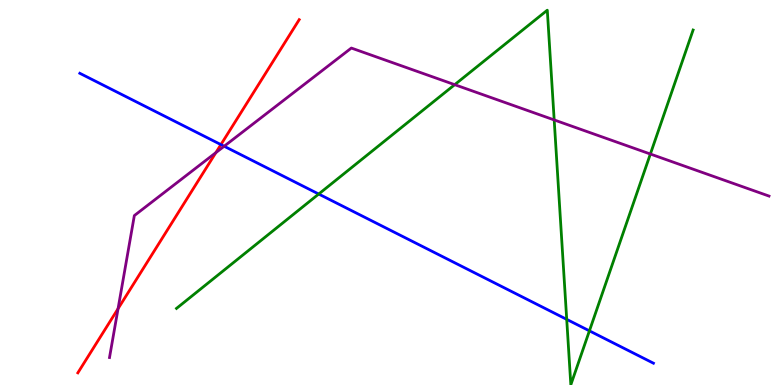[{'lines': ['blue', 'red'], 'intersections': [{'x': 2.85, 'y': 6.24}]}, {'lines': ['green', 'red'], 'intersections': []}, {'lines': ['purple', 'red'], 'intersections': [{'x': 1.52, 'y': 1.98}, {'x': 2.79, 'y': 6.03}]}, {'lines': ['blue', 'green'], 'intersections': [{'x': 4.11, 'y': 4.96}, {'x': 7.31, 'y': 1.7}, {'x': 7.61, 'y': 1.41}]}, {'lines': ['blue', 'purple'], 'intersections': [{'x': 2.89, 'y': 6.2}]}, {'lines': ['green', 'purple'], 'intersections': [{'x': 5.87, 'y': 7.8}, {'x': 7.15, 'y': 6.88}, {'x': 8.39, 'y': 6.0}]}]